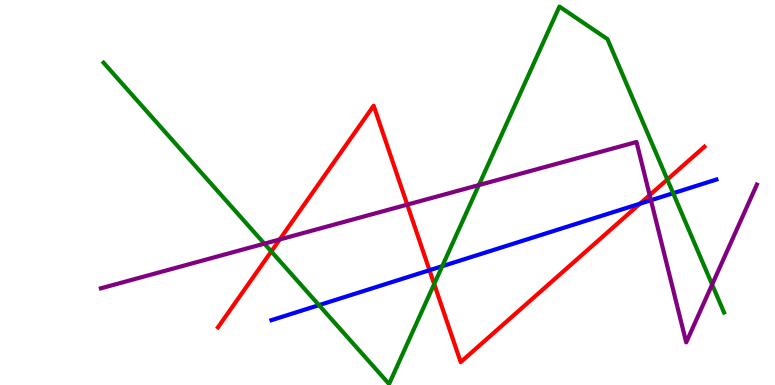[{'lines': ['blue', 'red'], 'intersections': [{'x': 5.54, 'y': 2.98}, {'x': 8.26, 'y': 4.71}]}, {'lines': ['green', 'red'], 'intersections': [{'x': 3.5, 'y': 3.47}, {'x': 5.6, 'y': 2.62}, {'x': 8.61, 'y': 5.34}]}, {'lines': ['purple', 'red'], 'intersections': [{'x': 3.61, 'y': 3.78}, {'x': 5.25, 'y': 4.68}, {'x': 8.38, 'y': 4.93}]}, {'lines': ['blue', 'green'], 'intersections': [{'x': 4.12, 'y': 2.07}, {'x': 5.71, 'y': 3.09}, {'x': 8.69, 'y': 4.98}]}, {'lines': ['blue', 'purple'], 'intersections': [{'x': 8.4, 'y': 4.8}]}, {'lines': ['green', 'purple'], 'intersections': [{'x': 3.41, 'y': 3.67}, {'x': 6.18, 'y': 5.19}, {'x': 9.19, 'y': 2.61}]}]